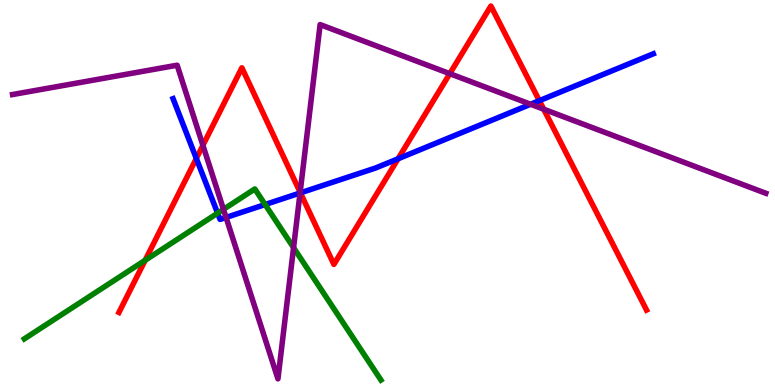[{'lines': ['blue', 'red'], 'intersections': [{'x': 2.53, 'y': 5.88}, {'x': 3.88, 'y': 4.99}, {'x': 5.14, 'y': 5.88}, {'x': 6.96, 'y': 7.39}]}, {'lines': ['green', 'red'], 'intersections': [{'x': 1.87, 'y': 3.24}]}, {'lines': ['purple', 'red'], 'intersections': [{'x': 2.62, 'y': 6.22}, {'x': 3.87, 'y': 5.0}, {'x': 5.8, 'y': 8.09}, {'x': 7.02, 'y': 7.16}]}, {'lines': ['blue', 'green'], 'intersections': [{'x': 2.81, 'y': 4.46}, {'x': 3.42, 'y': 4.69}]}, {'lines': ['blue', 'purple'], 'intersections': [{'x': 2.92, 'y': 4.35}, {'x': 3.87, 'y': 4.99}, {'x': 6.85, 'y': 7.29}]}, {'lines': ['green', 'purple'], 'intersections': [{'x': 2.88, 'y': 4.56}, {'x': 3.79, 'y': 3.57}]}]